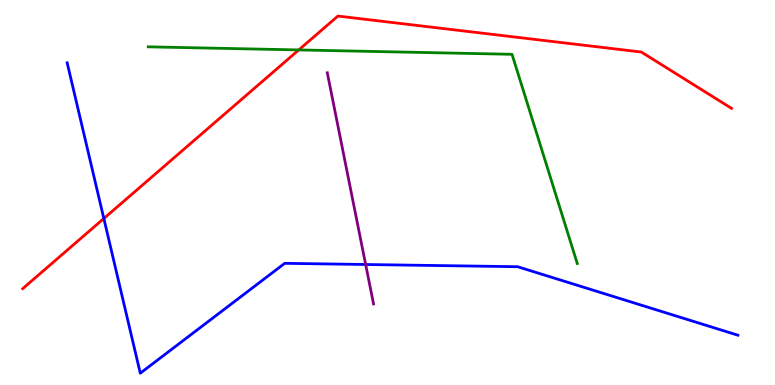[{'lines': ['blue', 'red'], 'intersections': [{'x': 1.34, 'y': 4.32}]}, {'lines': ['green', 'red'], 'intersections': [{'x': 3.85, 'y': 8.7}]}, {'lines': ['purple', 'red'], 'intersections': []}, {'lines': ['blue', 'green'], 'intersections': []}, {'lines': ['blue', 'purple'], 'intersections': [{'x': 4.72, 'y': 3.13}]}, {'lines': ['green', 'purple'], 'intersections': []}]